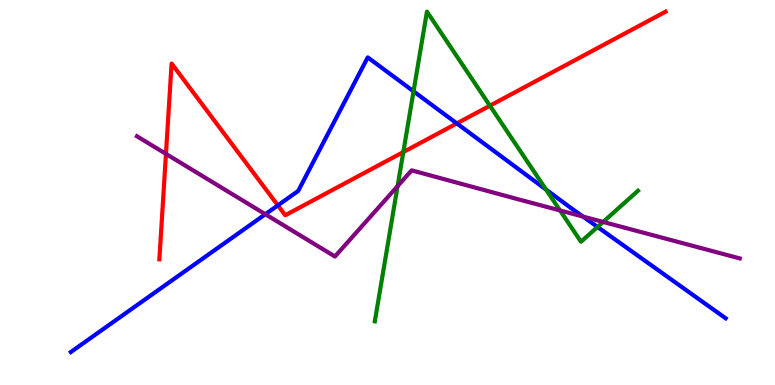[{'lines': ['blue', 'red'], 'intersections': [{'x': 3.59, 'y': 4.67}, {'x': 5.89, 'y': 6.79}]}, {'lines': ['green', 'red'], 'intersections': [{'x': 5.2, 'y': 6.05}, {'x': 6.32, 'y': 7.25}]}, {'lines': ['purple', 'red'], 'intersections': [{'x': 2.14, 'y': 6.0}]}, {'lines': ['blue', 'green'], 'intersections': [{'x': 5.34, 'y': 7.63}, {'x': 7.05, 'y': 5.08}, {'x': 7.71, 'y': 4.11}]}, {'lines': ['blue', 'purple'], 'intersections': [{'x': 3.42, 'y': 4.44}, {'x': 7.52, 'y': 4.37}]}, {'lines': ['green', 'purple'], 'intersections': [{'x': 5.13, 'y': 5.16}, {'x': 7.23, 'y': 4.53}, {'x': 7.78, 'y': 4.24}]}]